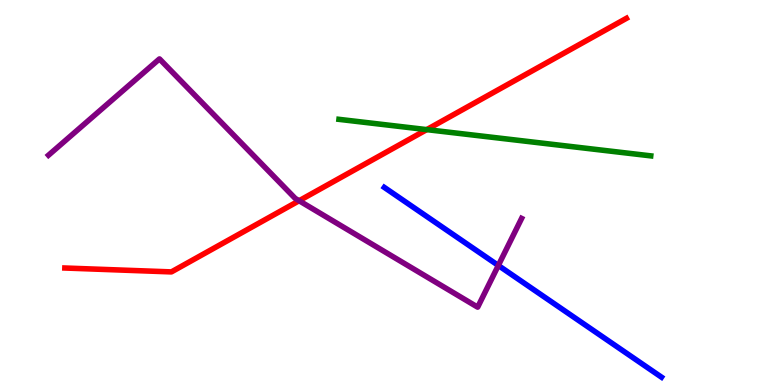[{'lines': ['blue', 'red'], 'intersections': []}, {'lines': ['green', 'red'], 'intersections': [{'x': 5.51, 'y': 6.63}]}, {'lines': ['purple', 'red'], 'intersections': [{'x': 3.86, 'y': 4.79}]}, {'lines': ['blue', 'green'], 'intersections': []}, {'lines': ['blue', 'purple'], 'intersections': [{'x': 6.43, 'y': 3.1}]}, {'lines': ['green', 'purple'], 'intersections': []}]